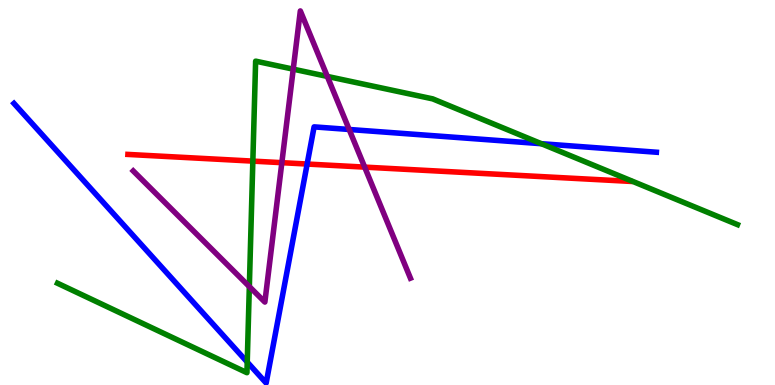[{'lines': ['blue', 'red'], 'intersections': [{'x': 3.96, 'y': 5.74}]}, {'lines': ['green', 'red'], 'intersections': [{'x': 3.26, 'y': 5.81}]}, {'lines': ['purple', 'red'], 'intersections': [{'x': 3.64, 'y': 5.77}, {'x': 4.71, 'y': 5.66}]}, {'lines': ['blue', 'green'], 'intersections': [{'x': 3.19, 'y': 0.596}, {'x': 6.99, 'y': 6.27}]}, {'lines': ['blue', 'purple'], 'intersections': [{'x': 4.51, 'y': 6.64}]}, {'lines': ['green', 'purple'], 'intersections': [{'x': 3.22, 'y': 2.56}, {'x': 3.78, 'y': 8.2}, {'x': 4.22, 'y': 8.02}]}]